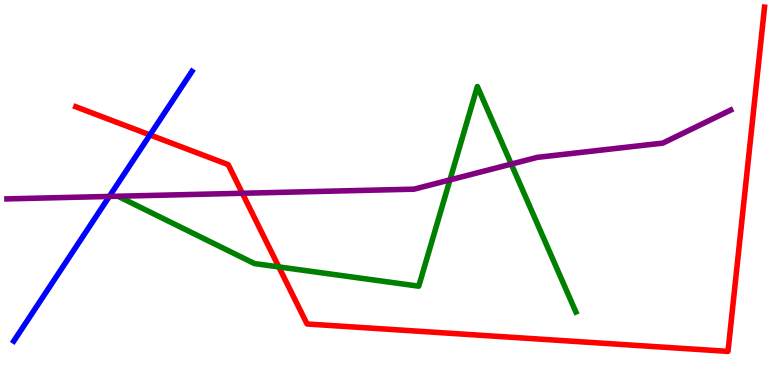[{'lines': ['blue', 'red'], 'intersections': [{'x': 1.93, 'y': 6.5}]}, {'lines': ['green', 'red'], 'intersections': [{'x': 3.6, 'y': 3.07}]}, {'lines': ['purple', 'red'], 'intersections': [{'x': 3.13, 'y': 4.98}]}, {'lines': ['blue', 'green'], 'intersections': []}, {'lines': ['blue', 'purple'], 'intersections': [{'x': 1.41, 'y': 4.9}]}, {'lines': ['green', 'purple'], 'intersections': [{'x': 5.81, 'y': 5.33}, {'x': 6.6, 'y': 5.74}]}]